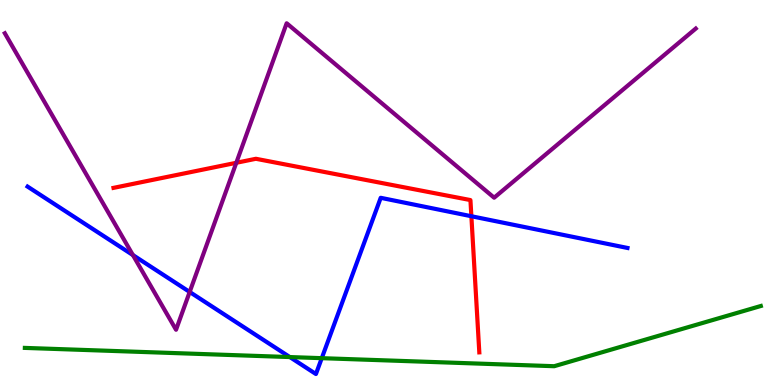[{'lines': ['blue', 'red'], 'intersections': [{'x': 6.08, 'y': 4.38}]}, {'lines': ['green', 'red'], 'intersections': []}, {'lines': ['purple', 'red'], 'intersections': [{'x': 3.05, 'y': 5.77}]}, {'lines': ['blue', 'green'], 'intersections': [{'x': 3.74, 'y': 0.726}, {'x': 4.15, 'y': 0.697}]}, {'lines': ['blue', 'purple'], 'intersections': [{'x': 1.71, 'y': 3.38}, {'x': 2.45, 'y': 2.42}]}, {'lines': ['green', 'purple'], 'intersections': []}]